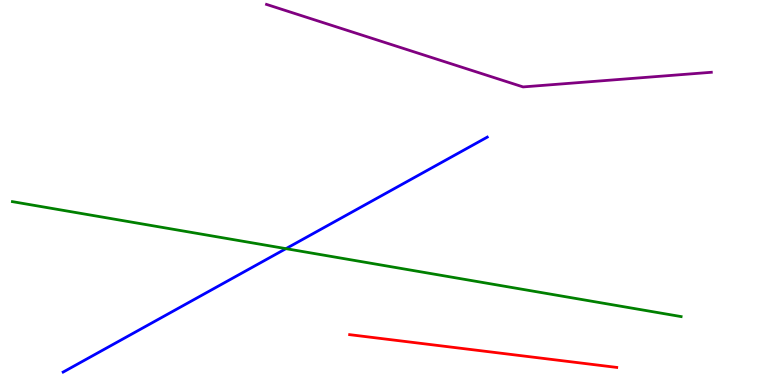[{'lines': ['blue', 'red'], 'intersections': []}, {'lines': ['green', 'red'], 'intersections': []}, {'lines': ['purple', 'red'], 'intersections': []}, {'lines': ['blue', 'green'], 'intersections': [{'x': 3.69, 'y': 3.54}]}, {'lines': ['blue', 'purple'], 'intersections': []}, {'lines': ['green', 'purple'], 'intersections': []}]